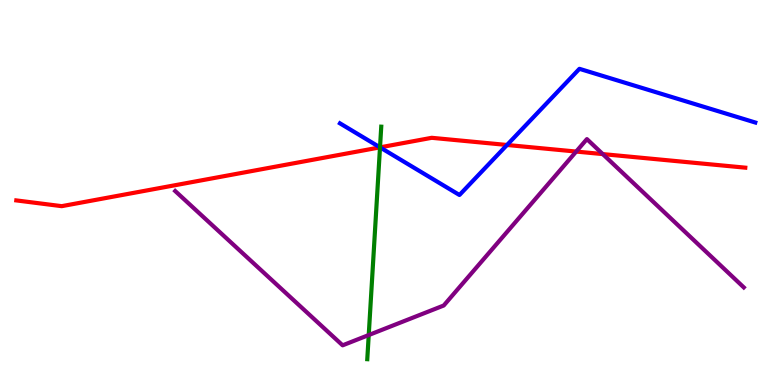[{'lines': ['blue', 'red'], 'intersections': [{'x': 4.9, 'y': 6.17}, {'x': 6.54, 'y': 6.23}]}, {'lines': ['green', 'red'], 'intersections': [{'x': 4.9, 'y': 6.17}]}, {'lines': ['purple', 'red'], 'intersections': [{'x': 7.43, 'y': 6.06}, {'x': 7.78, 'y': 6.0}]}, {'lines': ['blue', 'green'], 'intersections': [{'x': 4.9, 'y': 6.17}]}, {'lines': ['blue', 'purple'], 'intersections': []}, {'lines': ['green', 'purple'], 'intersections': [{'x': 4.76, 'y': 1.3}]}]